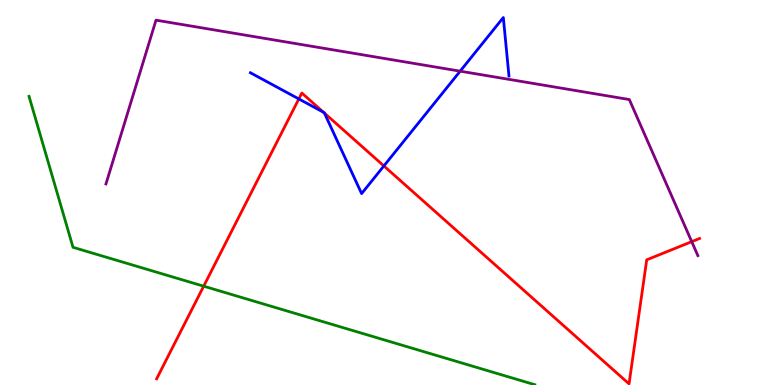[{'lines': ['blue', 'red'], 'intersections': [{'x': 3.86, 'y': 7.43}, {'x': 4.17, 'y': 7.08}, {'x': 4.19, 'y': 7.06}, {'x': 4.95, 'y': 5.69}]}, {'lines': ['green', 'red'], 'intersections': [{'x': 2.63, 'y': 2.57}]}, {'lines': ['purple', 'red'], 'intersections': [{'x': 8.93, 'y': 3.72}]}, {'lines': ['blue', 'green'], 'intersections': []}, {'lines': ['blue', 'purple'], 'intersections': [{'x': 5.94, 'y': 8.15}]}, {'lines': ['green', 'purple'], 'intersections': []}]